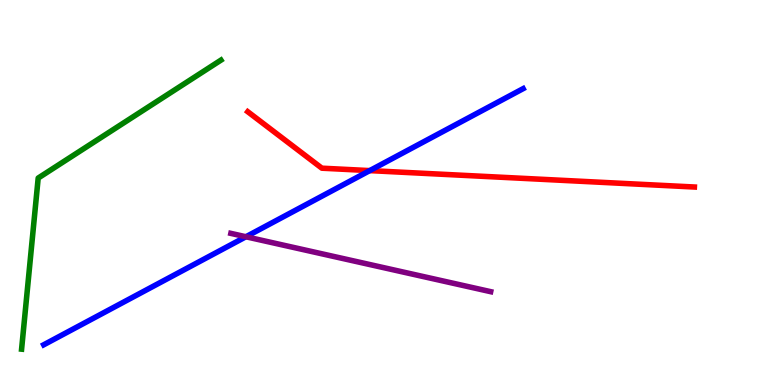[{'lines': ['blue', 'red'], 'intersections': [{'x': 4.77, 'y': 5.57}]}, {'lines': ['green', 'red'], 'intersections': []}, {'lines': ['purple', 'red'], 'intersections': []}, {'lines': ['blue', 'green'], 'intersections': []}, {'lines': ['blue', 'purple'], 'intersections': [{'x': 3.17, 'y': 3.85}]}, {'lines': ['green', 'purple'], 'intersections': []}]